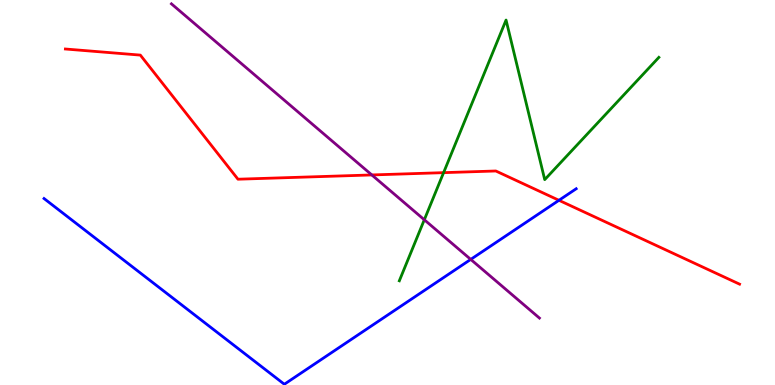[{'lines': ['blue', 'red'], 'intersections': [{'x': 7.21, 'y': 4.8}]}, {'lines': ['green', 'red'], 'intersections': [{'x': 5.72, 'y': 5.52}]}, {'lines': ['purple', 'red'], 'intersections': [{'x': 4.8, 'y': 5.46}]}, {'lines': ['blue', 'green'], 'intersections': []}, {'lines': ['blue', 'purple'], 'intersections': [{'x': 6.07, 'y': 3.26}]}, {'lines': ['green', 'purple'], 'intersections': [{'x': 5.48, 'y': 4.29}]}]